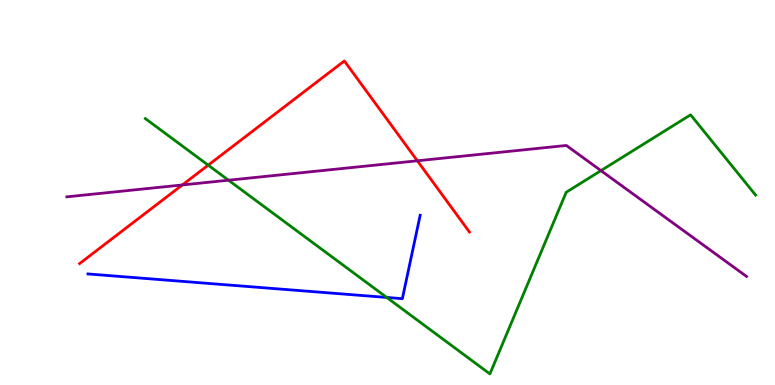[{'lines': ['blue', 'red'], 'intersections': []}, {'lines': ['green', 'red'], 'intersections': [{'x': 2.69, 'y': 5.71}]}, {'lines': ['purple', 'red'], 'intersections': [{'x': 2.35, 'y': 5.2}, {'x': 5.39, 'y': 5.82}]}, {'lines': ['blue', 'green'], 'intersections': [{'x': 4.99, 'y': 2.27}]}, {'lines': ['blue', 'purple'], 'intersections': []}, {'lines': ['green', 'purple'], 'intersections': [{'x': 2.95, 'y': 5.32}, {'x': 7.75, 'y': 5.57}]}]